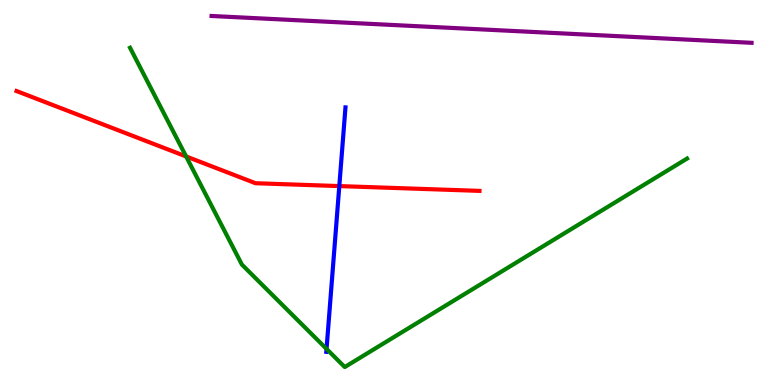[{'lines': ['blue', 'red'], 'intersections': [{'x': 4.38, 'y': 5.17}]}, {'lines': ['green', 'red'], 'intersections': [{'x': 2.4, 'y': 5.94}]}, {'lines': ['purple', 'red'], 'intersections': []}, {'lines': ['blue', 'green'], 'intersections': [{'x': 4.21, 'y': 0.937}]}, {'lines': ['blue', 'purple'], 'intersections': []}, {'lines': ['green', 'purple'], 'intersections': []}]